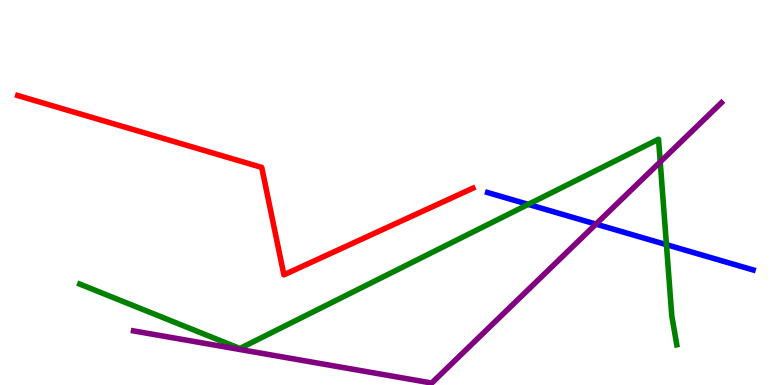[{'lines': ['blue', 'red'], 'intersections': []}, {'lines': ['green', 'red'], 'intersections': []}, {'lines': ['purple', 'red'], 'intersections': []}, {'lines': ['blue', 'green'], 'intersections': [{'x': 6.82, 'y': 4.69}, {'x': 8.6, 'y': 3.65}]}, {'lines': ['blue', 'purple'], 'intersections': [{'x': 7.69, 'y': 4.18}]}, {'lines': ['green', 'purple'], 'intersections': [{'x': 8.52, 'y': 5.79}]}]